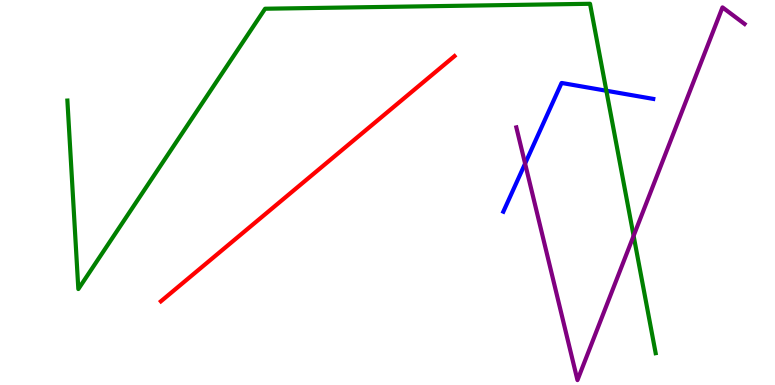[{'lines': ['blue', 'red'], 'intersections': []}, {'lines': ['green', 'red'], 'intersections': []}, {'lines': ['purple', 'red'], 'intersections': []}, {'lines': ['blue', 'green'], 'intersections': [{'x': 7.82, 'y': 7.64}]}, {'lines': ['blue', 'purple'], 'intersections': [{'x': 6.78, 'y': 5.75}]}, {'lines': ['green', 'purple'], 'intersections': [{'x': 8.18, 'y': 3.87}]}]